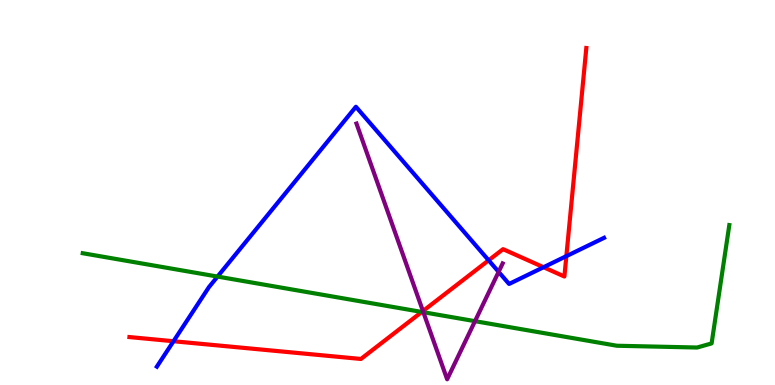[{'lines': ['blue', 'red'], 'intersections': [{'x': 2.24, 'y': 1.14}, {'x': 6.3, 'y': 3.24}, {'x': 7.01, 'y': 3.06}, {'x': 7.31, 'y': 3.35}]}, {'lines': ['green', 'red'], 'intersections': [{'x': 5.44, 'y': 1.9}]}, {'lines': ['purple', 'red'], 'intersections': [{'x': 5.46, 'y': 1.92}]}, {'lines': ['blue', 'green'], 'intersections': [{'x': 2.81, 'y': 2.82}]}, {'lines': ['blue', 'purple'], 'intersections': [{'x': 6.43, 'y': 2.94}]}, {'lines': ['green', 'purple'], 'intersections': [{'x': 5.46, 'y': 1.89}, {'x': 6.13, 'y': 1.66}]}]